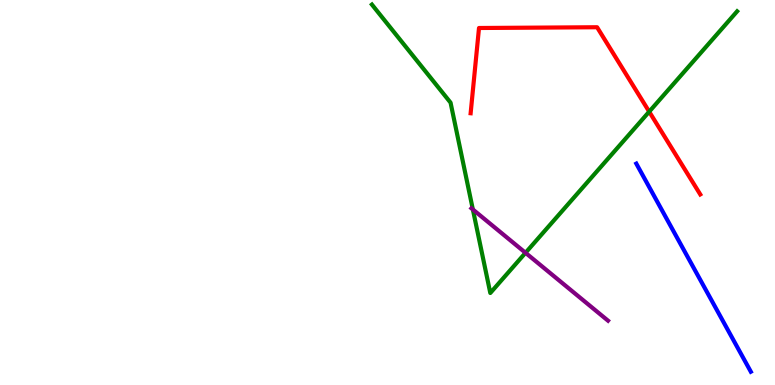[{'lines': ['blue', 'red'], 'intersections': []}, {'lines': ['green', 'red'], 'intersections': [{'x': 8.38, 'y': 7.1}]}, {'lines': ['purple', 'red'], 'intersections': []}, {'lines': ['blue', 'green'], 'intersections': []}, {'lines': ['blue', 'purple'], 'intersections': []}, {'lines': ['green', 'purple'], 'intersections': [{'x': 6.1, 'y': 4.56}, {'x': 6.78, 'y': 3.43}]}]